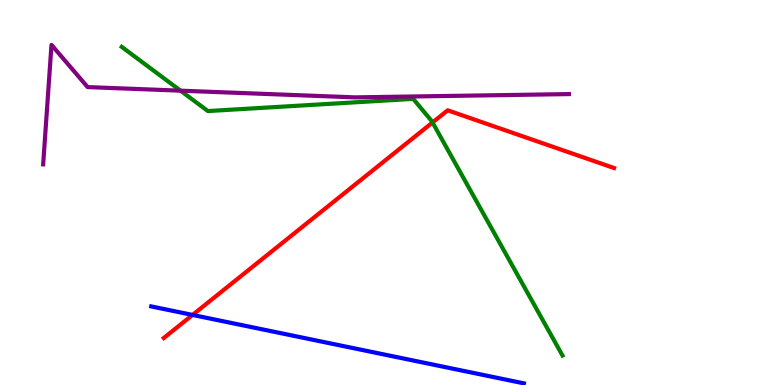[{'lines': ['blue', 'red'], 'intersections': [{'x': 2.48, 'y': 1.82}]}, {'lines': ['green', 'red'], 'intersections': [{'x': 5.58, 'y': 6.82}]}, {'lines': ['purple', 'red'], 'intersections': []}, {'lines': ['blue', 'green'], 'intersections': []}, {'lines': ['blue', 'purple'], 'intersections': []}, {'lines': ['green', 'purple'], 'intersections': [{'x': 2.33, 'y': 7.64}]}]